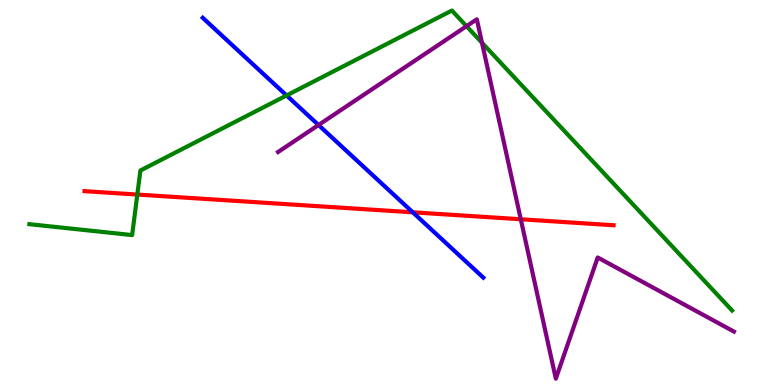[{'lines': ['blue', 'red'], 'intersections': [{'x': 5.33, 'y': 4.49}]}, {'lines': ['green', 'red'], 'intersections': [{'x': 1.77, 'y': 4.95}]}, {'lines': ['purple', 'red'], 'intersections': [{'x': 6.72, 'y': 4.3}]}, {'lines': ['blue', 'green'], 'intersections': [{'x': 3.7, 'y': 7.52}]}, {'lines': ['blue', 'purple'], 'intersections': [{'x': 4.11, 'y': 6.75}]}, {'lines': ['green', 'purple'], 'intersections': [{'x': 6.02, 'y': 9.32}, {'x': 6.22, 'y': 8.89}]}]